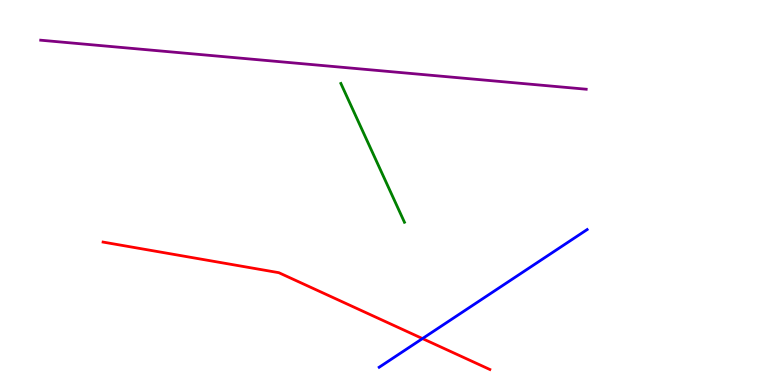[{'lines': ['blue', 'red'], 'intersections': [{'x': 5.45, 'y': 1.21}]}, {'lines': ['green', 'red'], 'intersections': []}, {'lines': ['purple', 'red'], 'intersections': []}, {'lines': ['blue', 'green'], 'intersections': []}, {'lines': ['blue', 'purple'], 'intersections': []}, {'lines': ['green', 'purple'], 'intersections': []}]